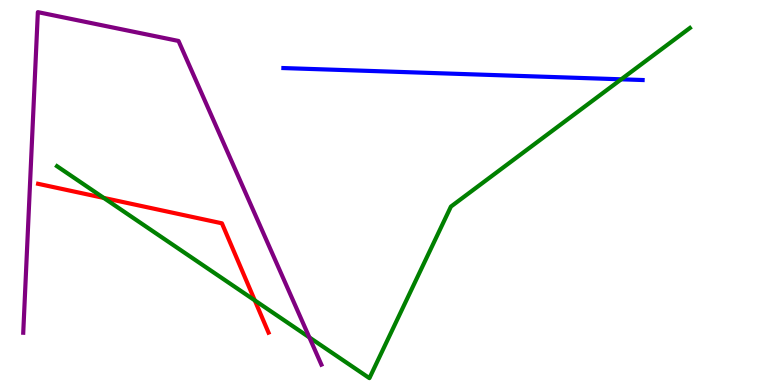[{'lines': ['blue', 'red'], 'intersections': []}, {'lines': ['green', 'red'], 'intersections': [{'x': 1.34, 'y': 4.86}, {'x': 3.29, 'y': 2.2}]}, {'lines': ['purple', 'red'], 'intersections': []}, {'lines': ['blue', 'green'], 'intersections': [{'x': 8.02, 'y': 7.94}]}, {'lines': ['blue', 'purple'], 'intersections': []}, {'lines': ['green', 'purple'], 'intersections': [{'x': 3.99, 'y': 1.24}]}]